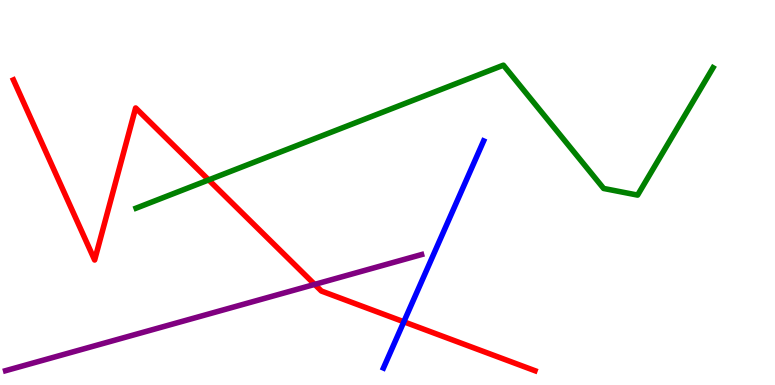[{'lines': ['blue', 'red'], 'intersections': [{'x': 5.21, 'y': 1.64}]}, {'lines': ['green', 'red'], 'intersections': [{'x': 2.69, 'y': 5.33}]}, {'lines': ['purple', 'red'], 'intersections': [{'x': 4.06, 'y': 2.61}]}, {'lines': ['blue', 'green'], 'intersections': []}, {'lines': ['blue', 'purple'], 'intersections': []}, {'lines': ['green', 'purple'], 'intersections': []}]